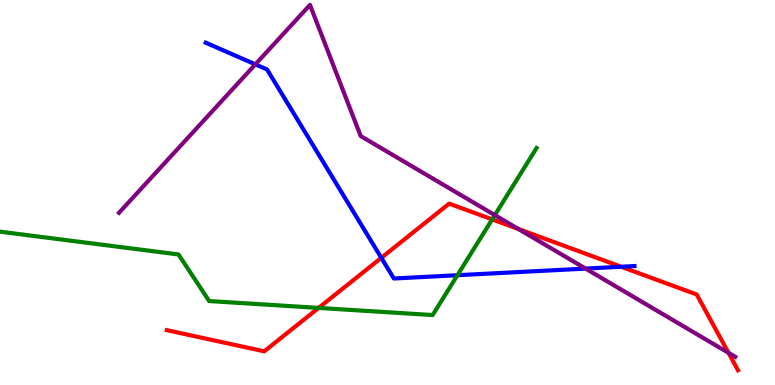[{'lines': ['blue', 'red'], 'intersections': [{'x': 4.92, 'y': 3.3}, {'x': 8.01, 'y': 3.07}]}, {'lines': ['green', 'red'], 'intersections': [{'x': 4.11, 'y': 2.0}, {'x': 6.35, 'y': 4.3}]}, {'lines': ['purple', 'red'], 'intersections': [{'x': 6.69, 'y': 4.05}, {'x': 9.4, 'y': 0.835}]}, {'lines': ['blue', 'green'], 'intersections': [{'x': 5.9, 'y': 2.85}]}, {'lines': ['blue', 'purple'], 'intersections': [{'x': 3.29, 'y': 8.33}, {'x': 7.56, 'y': 3.02}]}, {'lines': ['green', 'purple'], 'intersections': [{'x': 6.38, 'y': 4.41}]}]